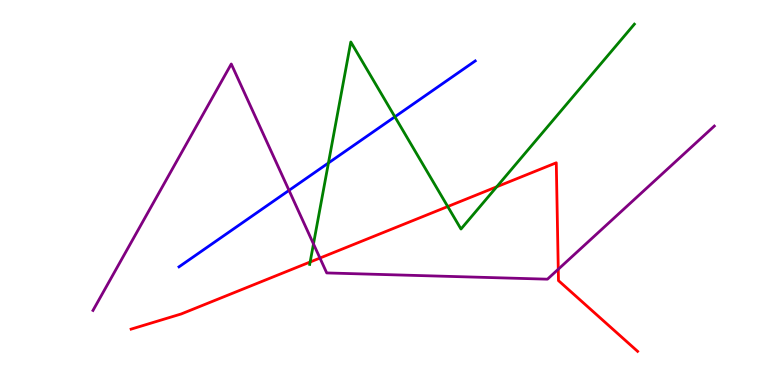[{'lines': ['blue', 'red'], 'intersections': []}, {'lines': ['green', 'red'], 'intersections': [{'x': 4.0, 'y': 3.19}, {'x': 5.78, 'y': 4.64}, {'x': 6.41, 'y': 5.15}]}, {'lines': ['purple', 'red'], 'intersections': [{'x': 4.13, 'y': 3.3}, {'x': 7.2, 'y': 3.01}]}, {'lines': ['blue', 'green'], 'intersections': [{'x': 4.24, 'y': 5.77}, {'x': 5.1, 'y': 6.97}]}, {'lines': ['blue', 'purple'], 'intersections': [{'x': 3.73, 'y': 5.06}]}, {'lines': ['green', 'purple'], 'intersections': [{'x': 4.04, 'y': 3.66}]}]